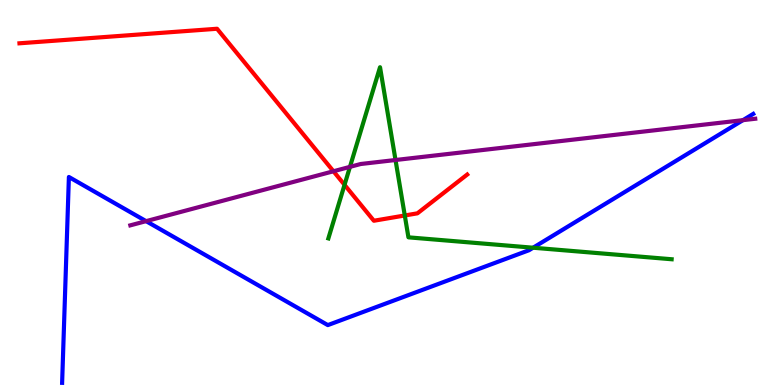[{'lines': ['blue', 'red'], 'intersections': []}, {'lines': ['green', 'red'], 'intersections': [{'x': 4.45, 'y': 5.2}, {'x': 5.22, 'y': 4.4}]}, {'lines': ['purple', 'red'], 'intersections': [{'x': 4.3, 'y': 5.55}]}, {'lines': ['blue', 'green'], 'intersections': [{'x': 6.88, 'y': 3.57}]}, {'lines': ['blue', 'purple'], 'intersections': [{'x': 1.89, 'y': 4.26}, {'x': 9.59, 'y': 6.88}]}, {'lines': ['green', 'purple'], 'intersections': [{'x': 4.52, 'y': 5.67}, {'x': 5.1, 'y': 5.84}]}]